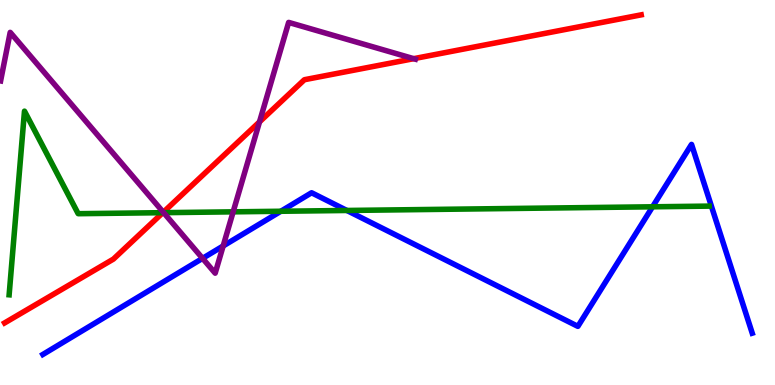[{'lines': ['blue', 'red'], 'intersections': []}, {'lines': ['green', 'red'], 'intersections': [{'x': 2.1, 'y': 4.48}]}, {'lines': ['purple', 'red'], 'intersections': [{'x': 2.11, 'y': 4.49}, {'x': 3.35, 'y': 6.83}, {'x': 5.34, 'y': 8.48}]}, {'lines': ['blue', 'green'], 'intersections': [{'x': 3.62, 'y': 4.51}, {'x': 4.48, 'y': 4.53}, {'x': 8.42, 'y': 4.63}]}, {'lines': ['blue', 'purple'], 'intersections': [{'x': 2.61, 'y': 3.29}, {'x': 2.88, 'y': 3.61}]}, {'lines': ['green', 'purple'], 'intersections': [{'x': 2.11, 'y': 4.48}, {'x': 3.01, 'y': 4.5}]}]